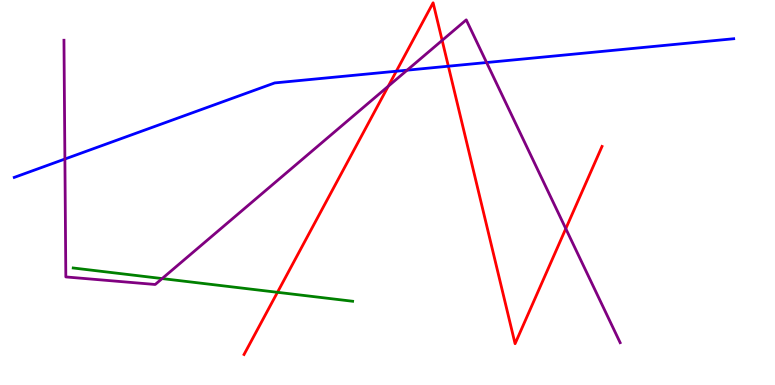[{'lines': ['blue', 'red'], 'intersections': [{'x': 5.11, 'y': 8.15}, {'x': 5.79, 'y': 8.28}]}, {'lines': ['green', 'red'], 'intersections': [{'x': 3.58, 'y': 2.41}]}, {'lines': ['purple', 'red'], 'intersections': [{'x': 5.01, 'y': 7.76}, {'x': 5.71, 'y': 8.95}, {'x': 7.3, 'y': 4.06}]}, {'lines': ['blue', 'green'], 'intersections': []}, {'lines': ['blue', 'purple'], 'intersections': [{'x': 0.837, 'y': 5.87}, {'x': 5.25, 'y': 8.18}, {'x': 6.28, 'y': 8.38}]}, {'lines': ['green', 'purple'], 'intersections': [{'x': 2.09, 'y': 2.76}]}]